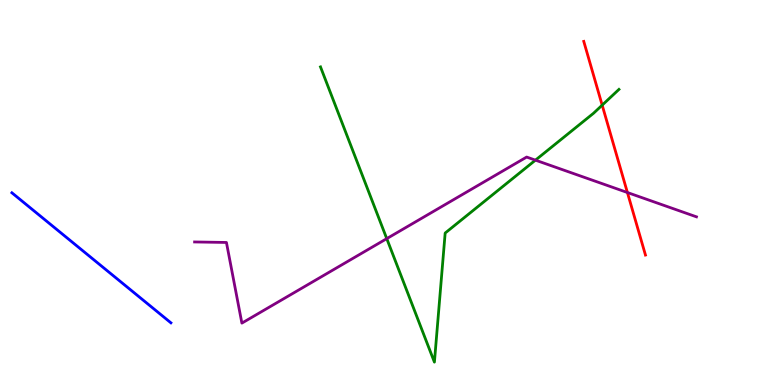[{'lines': ['blue', 'red'], 'intersections': []}, {'lines': ['green', 'red'], 'intersections': [{'x': 7.77, 'y': 7.27}]}, {'lines': ['purple', 'red'], 'intersections': [{'x': 8.1, 'y': 5.0}]}, {'lines': ['blue', 'green'], 'intersections': []}, {'lines': ['blue', 'purple'], 'intersections': []}, {'lines': ['green', 'purple'], 'intersections': [{'x': 4.99, 'y': 3.8}, {'x': 6.91, 'y': 5.84}]}]